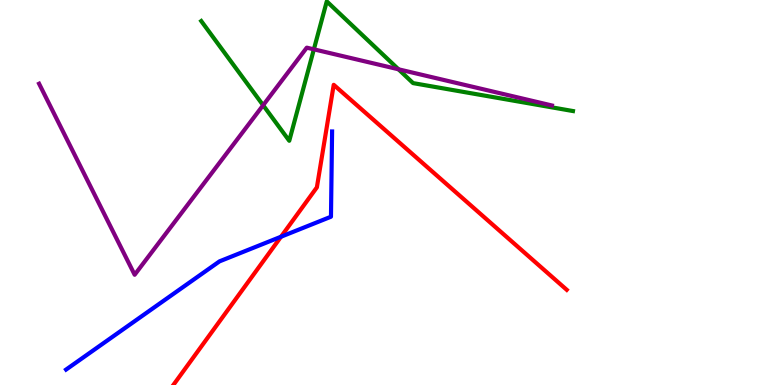[{'lines': ['blue', 'red'], 'intersections': [{'x': 3.63, 'y': 3.85}]}, {'lines': ['green', 'red'], 'intersections': []}, {'lines': ['purple', 'red'], 'intersections': []}, {'lines': ['blue', 'green'], 'intersections': []}, {'lines': ['blue', 'purple'], 'intersections': []}, {'lines': ['green', 'purple'], 'intersections': [{'x': 3.4, 'y': 7.27}, {'x': 4.05, 'y': 8.72}, {'x': 5.14, 'y': 8.2}]}]